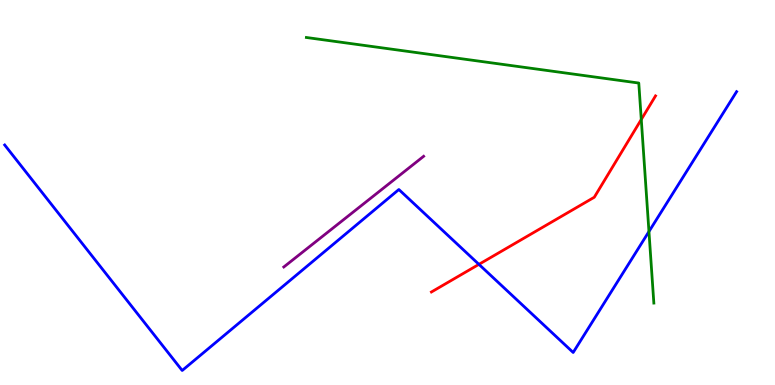[{'lines': ['blue', 'red'], 'intersections': [{'x': 6.18, 'y': 3.13}]}, {'lines': ['green', 'red'], 'intersections': [{'x': 8.27, 'y': 6.9}]}, {'lines': ['purple', 'red'], 'intersections': []}, {'lines': ['blue', 'green'], 'intersections': [{'x': 8.37, 'y': 3.99}]}, {'lines': ['blue', 'purple'], 'intersections': []}, {'lines': ['green', 'purple'], 'intersections': []}]